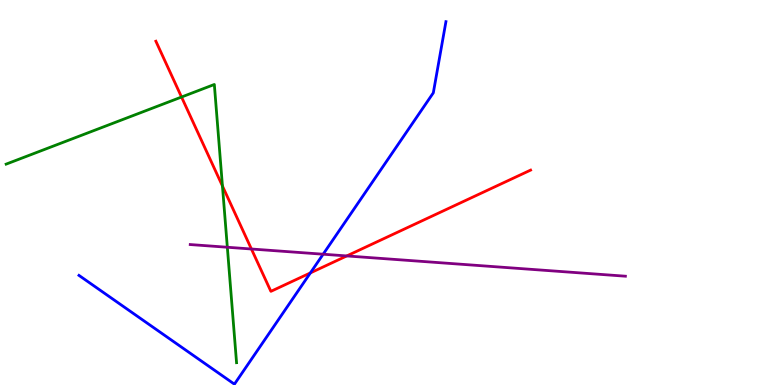[{'lines': ['blue', 'red'], 'intersections': [{'x': 4.0, 'y': 2.91}]}, {'lines': ['green', 'red'], 'intersections': [{'x': 2.34, 'y': 7.48}, {'x': 2.87, 'y': 5.17}]}, {'lines': ['purple', 'red'], 'intersections': [{'x': 3.24, 'y': 3.53}, {'x': 4.47, 'y': 3.35}]}, {'lines': ['blue', 'green'], 'intersections': []}, {'lines': ['blue', 'purple'], 'intersections': [{'x': 4.17, 'y': 3.4}]}, {'lines': ['green', 'purple'], 'intersections': [{'x': 2.93, 'y': 3.58}]}]